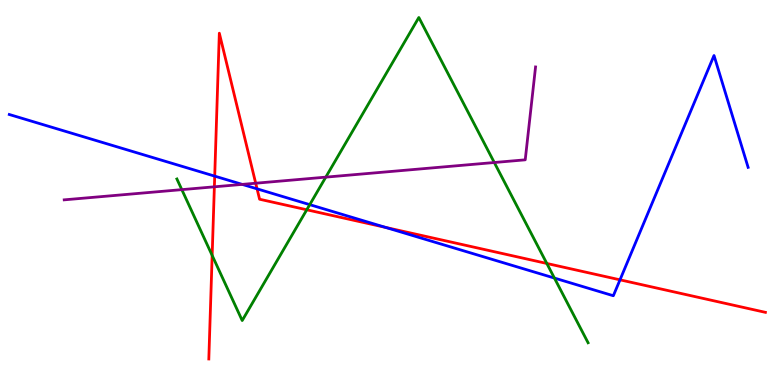[{'lines': ['blue', 'red'], 'intersections': [{'x': 2.77, 'y': 5.43}, {'x': 3.32, 'y': 5.1}, {'x': 4.98, 'y': 4.09}, {'x': 8.0, 'y': 2.73}]}, {'lines': ['green', 'red'], 'intersections': [{'x': 2.74, 'y': 3.37}, {'x': 3.96, 'y': 4.55}, {'x': 7.06, 'y': 3.16}]}, {'lines': ['purple', 'red'], 'intersections': [{'x': 2.77, 'y': 5.15}, {'x': 3.3, 'y': 5.24}]}, {'lines': ['blue', 'green'], 'intersections': [{'x': 4.0, 'y': 4.68}, {'x': 7.15, 'y': 2.78}]}, {'lines': ['blue', 'purple'], 'intersections': [{'x': 3.13, 'y': 5.21}]}, {'lines': ['green', 'purple'], 'intersections': [{'x': 2.35, 'y': 5.07}, {'x': 4.2, 'y': 5.4}, {'x': 6.38, 'y': 5.78}]}]